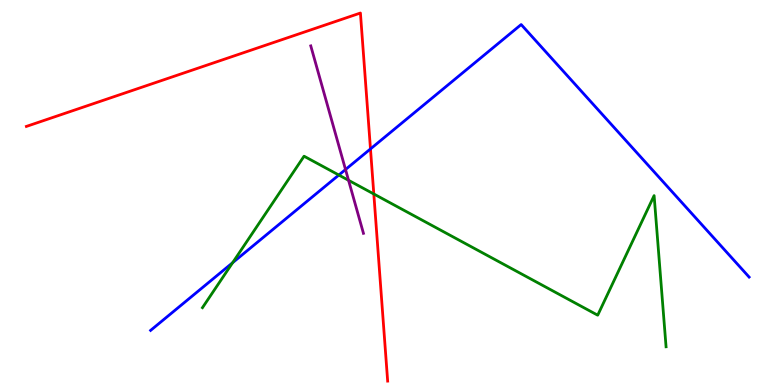[{'lines': ['blue', 'red'], 'intersections': [{'x': 4.78, 'y': 6.13}]}, {'lines': ['green', 'red'], 'intersections': [{'x': 4.82, 'y': 4.96}]}, {'lines': ['purple', 'red'], 'intersections': []}, {'lines': ['blue', 'green'], 'intersections': [{'x': 3.0, 'y': 3.18}, {'x': 4.37, 'y': 5.45}]}, {'lines': ['blue', 'purple'], 'intersections': [{'x': 4.46, 'y': 5.6}]}, {'lines': ['green', 'purple'], 'intersections': [{'x': 4.5, 'y': 5.32}]}]